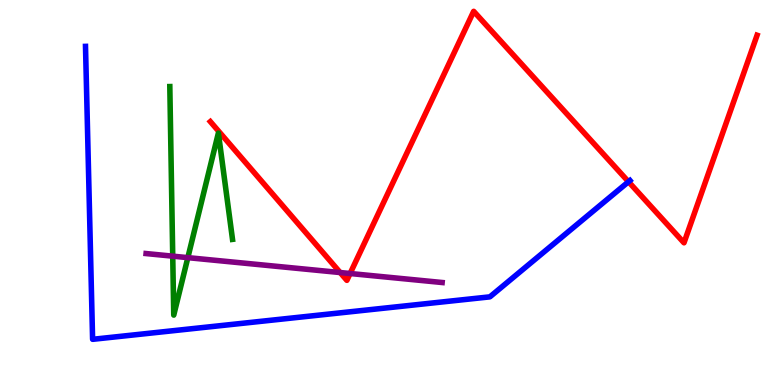[{'lines': ['blue', 'red'], 'intersections': [{'x': 8.11, 'y': 5.28}]}, {'lines': ['green', 'red'], 'intersections': []}, {'lines': ['purple', 'red'], 'intersections': [{'x': 4.39, 'y': 2.92}, {'x': 4.52, 'y': 2.9}]}, {'lines': ['blue', 'green'], 'intersections': []}, {'lines': ['blue', 'purple'], 'intersections': []}, {'lines': ['green', 'purple'], 'intersections': [{'x': 2.23, 'y': 3.35}, {'x': 2.42, 'y': 3.31}]}]